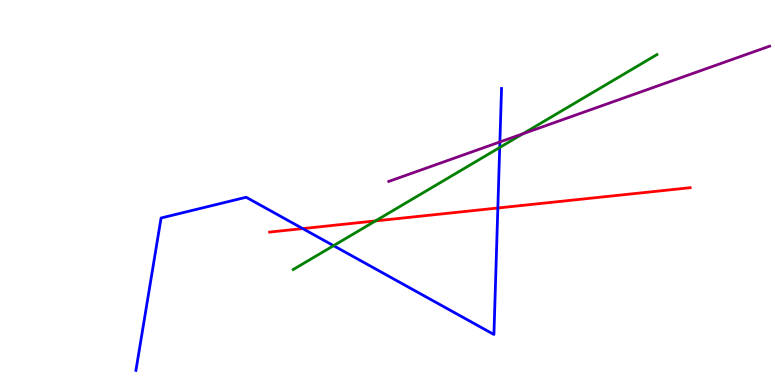[{'lines': ['blue', 'red'], 'intersections': [{'x': 3.91, 'y': 4.06}, {'x': 6.42, 'y': 4.6}]}, {'lines': ['green', 'red'], 'intersections': [{'x': 4.84, 'y': 4.26}]}, {'lines': ['purple', 'red'], 'intersections': []}, {'lines': ['blue', 'green'], 'intersections': [{'x': 4.3, 'y': 3.62}, {'x': 6.45, 'y': 6.17}]}, {'lines': ['blue', 'purple'], 'intersections': [{'x': 6.45, 'y': 6.31}]}, {'lines': ['green', 'purple'], 'intersections': [{'x': 6.75, 'y': 6.53}]}]